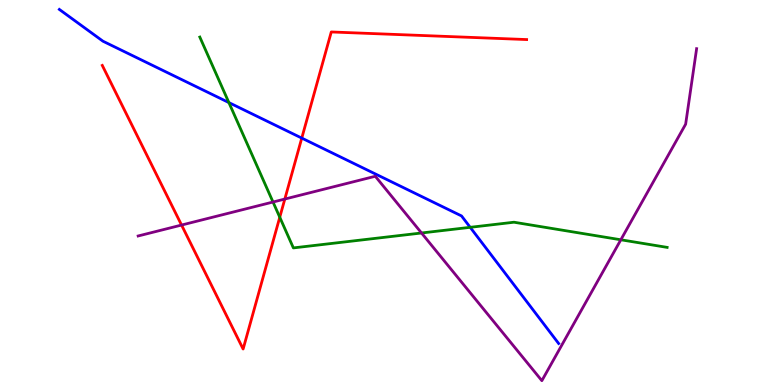[{'lines': ['blue', 'red'], 'intersections': [{'x': 3.89, 'y': 6.41}]}, {'lines': ['green', 'red'], 'intersections': [{'x': 3.61, 'y': 4.36}]}, {'lines': ['purple', 'red'], 'intersections': [{'x': 2.34, 'y': 4.15}, {'x': 3.68, 'y': 4.83}]}, {'lines': ['blue', 'green'], 'intersections': [{'x': 2.95, 'y': 7.34}, {'x': 6.07, 'y': 4.1}]}, {'lines': ['blue', 'purple'], 'intersections': []}, {'lines': ['green', 'purple'], 'intersections': [{'x': 3.52, 'y': 4.75}, {'x': 5.44, 'y': 3.95}, {'x': 8.01, 'y': 3.77}]}]